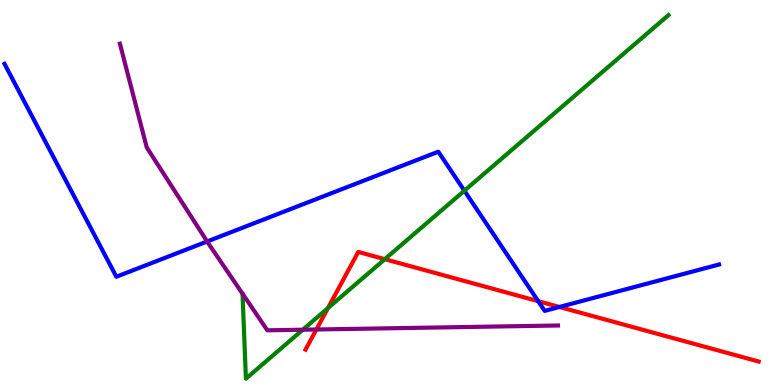[{'lines': ['blue', 'red'], 'intersections': [{'x': 6.94, 'y': 2.18}, {'x': 7.22, 'y': 2.03}]}, {'lines': ['green', 'red'], 'intersections': [{'x': 4.23, 'y': 2.0}, {'x': 4.97, 'y': 3.27}]}, {'lines': ['purple', 'red'], 'intersections': [{'x': 4.08, 'y': 1.44}]}, {'lines': ['blue', 'green'], 'intersections': [{'x': 5.99, 'y': 5.05}]}, {'lines': ['blue', 'purple'], 'intersections': [{'x': 2.67, 'y': 3.73}]}, {'lines': ['green', 'purple'], 'intersections': [{'x': 3.91, 'y': 1.44}]}]